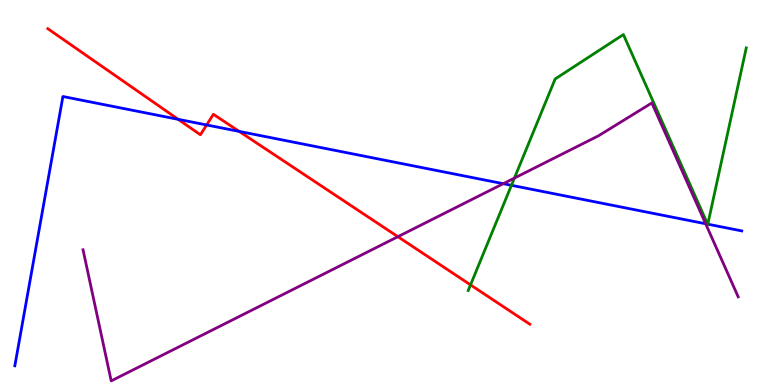[{'lines': ['blue', 'red'], 'intersections': [{'x': 2.3, 'y': 6.9}, {'x': 2.67, 'y': 6.75}, {'x': 3.09, 'y': 6.59}]}, {'lines': ['green', 'red'], 'intersections': [{'x': 6.07, 'y': 2.6}]}, {'lines': ['purple', 'red'], 'intersections': [{'x': 5.13, 'y': 3.85}]}, {'lines': ['blue', 'green'], 'intersections': [{'x': 6.6, 'y': 5.19}, {'x': 9.13, 'y': 4.18}, {'x': 9.13, 'y': 4.18}]}, {'lines': ['blue', 'purple'], 'intersections': [{'x': 6.49, 'y': 5.23}, {'x': 9.11, 'y': 4.19}]}, {'lines': ['green', 'purple'], 'intersections': [{'x': 6.64, 'y': 5.37}]}]